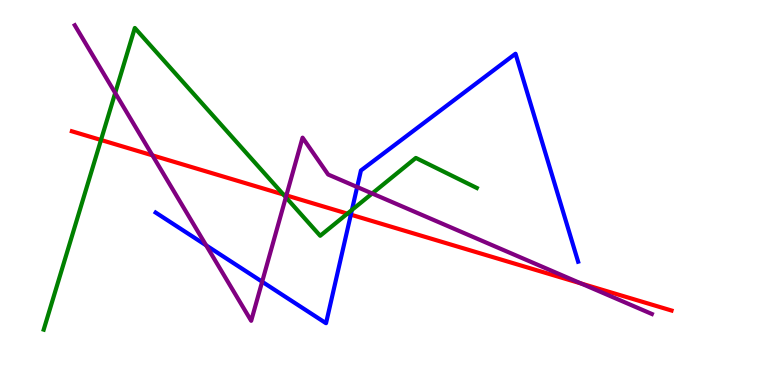[{'lines': ['blue', 'red'], 'intersections': [{'x': 4.53, 'y': 4.42}]}, {'lines': ['green', 'red'], 'intersections': [{'x': 1.3, 'y': 6.36}, {'x': 3.66, 'y': 4.95}, {'x': 4.48, 'y': 4.45}]}, {'lines': ['purple', 'red'], 'intersections': [{'x': 1.97, 'y': 5.96}, {'x': 3.7, 'y': 4.92}, {'x': 7.5, 'y': 2.64}]}, {'lines': ['blue', 'green'], 'intersections': [{'x': 4.54, 'y': 4.55}]}, {'lines': ['blue', 'purple'], 'intersections': [{'x': 2.66, 'y': 3.63}, {'x': 3.38, 'y': 2.68}, {'x': 4.61, 'y': 5.14}]}, {'lines': ['green', 'purple'], 'intersections': [{'x': 1.49, 'y': 7.59}, {'x': 3.69, 'y': 4.88}, {'x': 4.8, 'y': 4.97}]}]